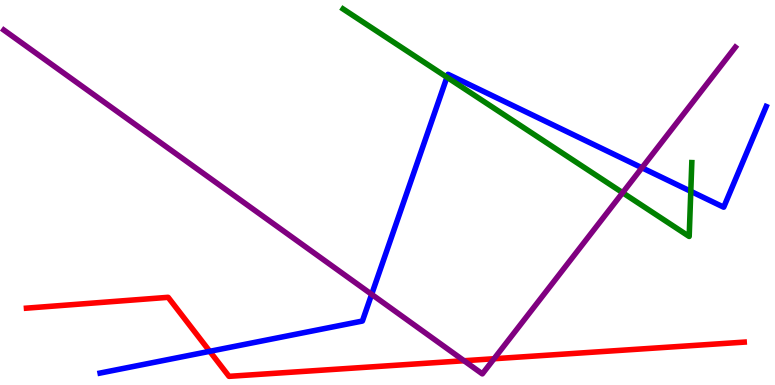[{'lines': ['blue', 'red'], 'intersections': [{'x': 2.71, 'y': 0.875}]}, {'lines': ['green', 'red'], 'intersections': []}, {'lines': ['purple', 'red'], 'intersections': [{'x': 5.99, 'y': 0.63}, {'x': 6.37, 'y': 0.682}]}, {'lines': ['blue', 'green'], 'intersections': [{'x': 5.77, 'y': 7.99}, {'x': 8.91, 'y': 5.03}]}, {'lines': ['blue', 'purple'], 'intersections': [{'x': 4.8, 'y': 2.35}, {'x': 8.28, 'y': 5.64}]}, {'lines': ['green', 'purple'], 'intersections': [{'x': 8.03, 'y': 4.99}]}]